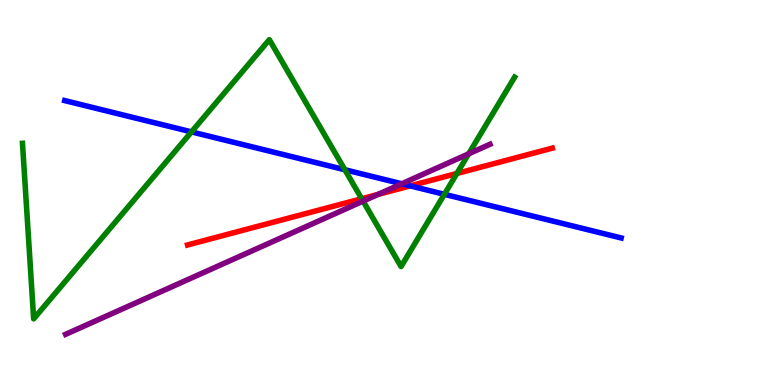[{'lines': ['blue', 'red'], 'intersections': [{'x': 5.29, 'y': 5.17}]}, {'lines': ['green', 'red'], 'intersections': [{'x': 4.67, 'y': 4.84}, {'x': 5.9, 'y': 5.49}]}, {'lines': ['purple', 'red'], 'intersections': [{'x': 4.88, 'y': 4.95}]}, {'lines': ['blue', 'green'], 'intersections': [{'x': 2.47, 'y': 6.57}, {'x': 4.45, 'y': 5.59}, {'x': 5.73, 'y': 4.95}]}, {'lines': ['blue', 'purple'], 'intersections': [{'x': 5.18, 'y': 5.23}]}, {'lines': ['green', 'purple'], 'intersections': [{'x': 4.68, 'y': 4.78}, {'x': 6.05, 'y': 6.0}]}]